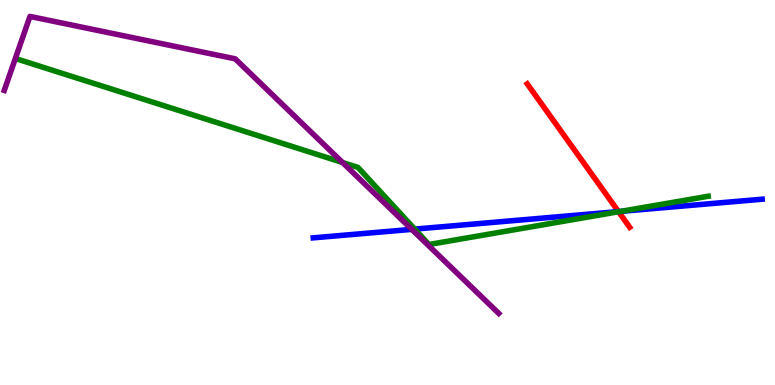[{'lines': ['blue', 'red'], 'intersections': [{'x': 7.98, 'y': 4.5}]}, {'lines': ['green', 'red'], 'intersections': [{'x': 7.98, 'y': 4.5}]}, {'lines': ['purple', 'red'], 'intersections': []}, {'lines': ['blue', 'green'], 'intersections': [{'x': 5.35, 'y': 4.05}, {'x': 8.01, 'y': 4.51}]}, {'lines': ['blue', 'purple'], 'intersections': [{'x': 5.31, 'y': 4.04}]}, {'lines': ['green', 'purple'], 'intersections': [{'x': 4.42, 'y': 5.78}]}]